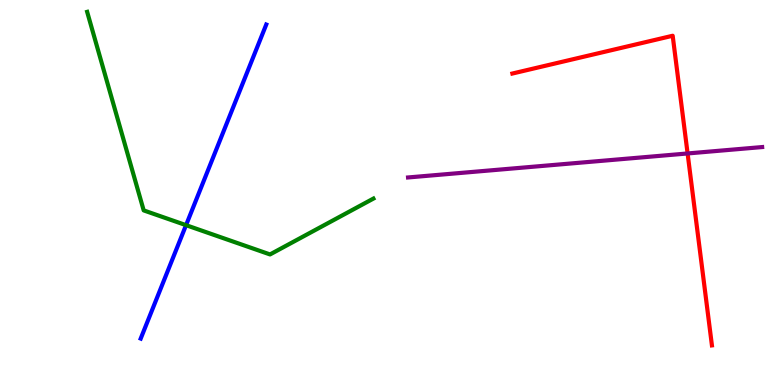[{'lines': ['blue', 'red'], 'intersections': []}, {'lines': ['green', 'red'], 'intersections': []}, {'lines': ['purple', 'red'], 'intersections': [{'x': 8.87, 'y': 6.01}]}, {'lines': ['blue', 'green'], 'intersections': [{'x': 2.4, 'y': 4.15}]}, {'lines': ['blue', 'purple'], 'intersections': []}, {'lines': ['green', 'purple'], 'intersections': []}]